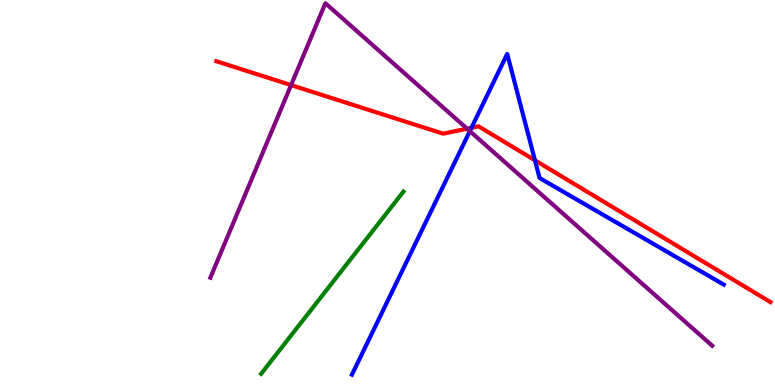[{'lines': ['blue', 'red'], 'intersections': [{'x': 6.08, 'y': 6.68}, {'x': 6.9, 'y': 5.84}]}, {'lines': ['green', 'red'], 'intersections': []}, {'lines': ['purple', 'red'], 'intersections': [{'x': 3.76, 'y': 7.79}, {'x': 6.03, 'y': 6.66}]}, {'lines': ['blue', 'green'], 'intersections': []}, {'lines': ['blue', 'purple'], 'intersections': [{'x': 6.06, 'y': 6.59}]}, {'lines': ['green', 'purple'], 'intersections': []}]